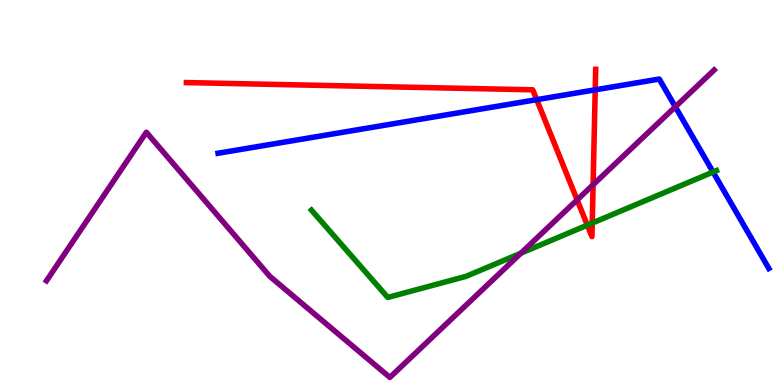[{'lines': ['blue', 'red'], 'intersections': [{'x': 6.93, 'y': 7.41}, {'x': 7.68, 'y': 7.67}]}, {'lines': ['green', 'red'], 'intersections': [{'x': 7.58, 'y': 4.15}, {'x': 7.64, 'y': 4.21}]}, {'lines': ['purple', 'red'], 'intersections': [{'x': 7.45, 'y': 4.81}, {'x': 7.65, 'y': 5.2}]}, {'lines': ['blue', 'green'], 'intersections': [{'x': 9.2, 'y': 5.53}]}, {'lines': ['blue', 'purple'], 'intersections': [{'x': 8.71, 'y': 7.23}]}, {'lines': ['green', 'purple'], 'intersections': [{'x': 6.72, 'y': 3.42}]}]